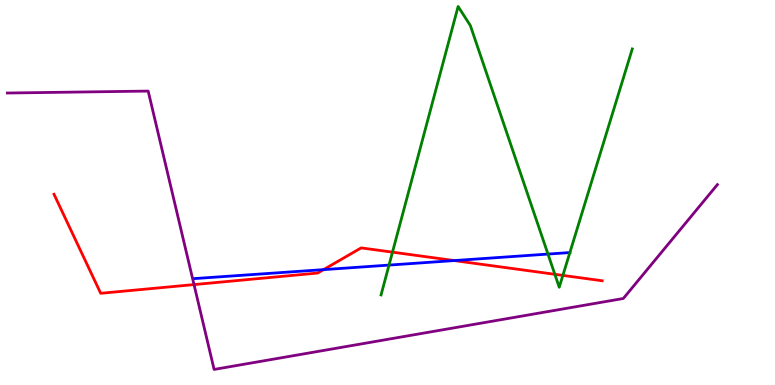[{'lines': ['blue', 'red'], 'intersections': [{'x': 4.17, 'y': 3.0}, {'x': 5.86, 'y': 3.23}]}, {'lines': ['green', 'red'], 'intersections': [{'x': 5.06, 'y': 3.45}, {'x': 7.16, 'y': 2.88}, {'x': 7.26, 'y': 2.85}]}, {'lines': ['purple', 'red'], 'intersections': [{'x': 2.5, 'y': 2.61}]}, {'lines': ['blue', 'green'], 'intersections': [{'x': 5.02, 'y': 3.11}, {'x': 7.07, 'y': 3.4}, {'x': 7.35, 'y': 3.44}]}, {'lines': ['blue', 'purple'], 'intersections': []}, {'lines': ['green', 'purple'], 'intersections': []}]